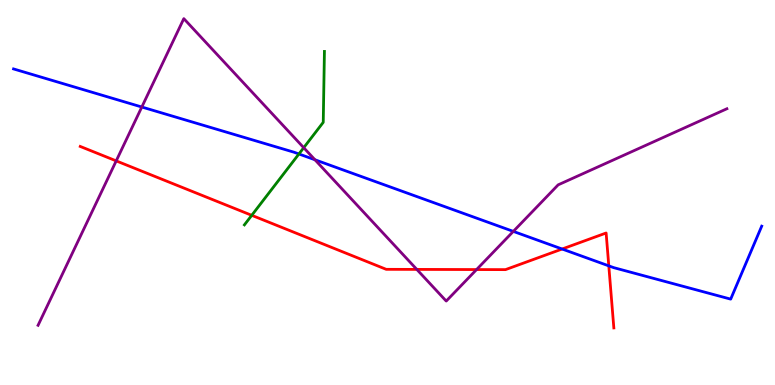[{'lines': ['blue', 'red'], 'intersections': [{'x': 7.25, 'y': 3.53}, {'x': 7.86, 'y': 3.09}]}, {'lines': ['green', 'red'], 'intersections': [{'x': 3.25, 'y': 4.41}]}, {'lines': ['purple', 'red'], 'intersections': [{'x': 1.5, 'y': 5.82}, {'x': 5.38, 'y': 3.0}, {'x': 6.15, 'y': 3.0}]}, {'lines': ['blue', 'green'], 'intersections': [{'x': 3.86, 'y': 6.0}]}, {'lines': ['blue', 'purple'], 'intersections': [{'x': 1.83, 'y': 7.22}, {'x': 4.06, 'y': 5.85}, {'x': 6.62, 'y': 3.99}]}, {'lines': ['green', 'purple'], 'intersections': [{'x': 3.92, 'y': 6.16}]}]